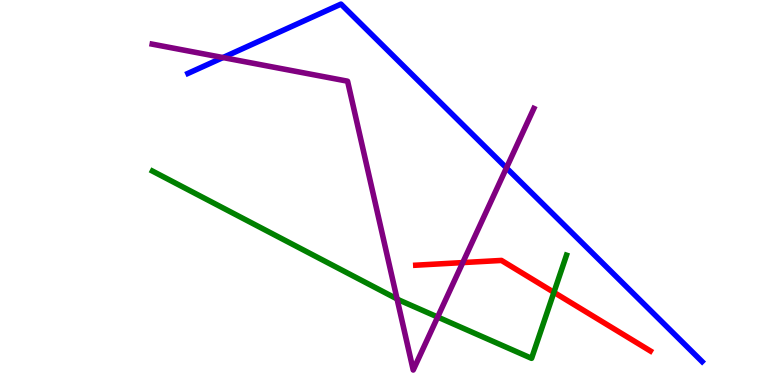[{'lines': ['blue', 'red'], 'intersections': []}, {'lines': ['green', 'red'], 'intersections': [{'x': 7.15, 'y': 2.41}]}, {'lines': ['purple', 'red'], 'intersections': [{'x': 5.97, 'y': 3.18}]}, {'lines': ['blue', 'green'], 'intersections': []}, {'lines': ['blue', 'purple'], 'intersections': [{'x': 2.88, 'y': 8.51}, {'x': 6.53, 'y': 5.64}]}, {'lines': ['green', 'purple'], 'intersections': [{'x': 5.12, 'y': 2.24}, {'x': 5.65, 'y': 1.77}]}]